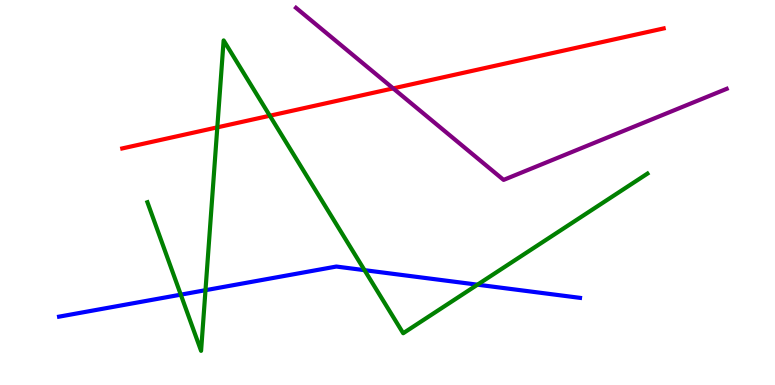[{'lines': ['blue', 'red'], 'intersections': []}, {'lines': ['green', 'red'], 'intersections': [{'x': 2.8, 'y': 6.69}, {'x': 3.48, 'y': 6.99}]}, {'lines': ['purple', 'red'], 'intersections': [{'x': 5.07, 'y': 7.7}]}, {'lines': ['blue', 'green'], 'intersections': [{'x': 2.33, 'y': 2.35}, {'x': 2.65, 'y': 2.46}, {'x': 4.7, 'y': 2.98}, {'x': 6.16, 'y': 2.61}]}, {'lines': ['blue', 'purple'], 'intersections': []}, {'lines': ['green', 'purple'], 'intersections': []}]